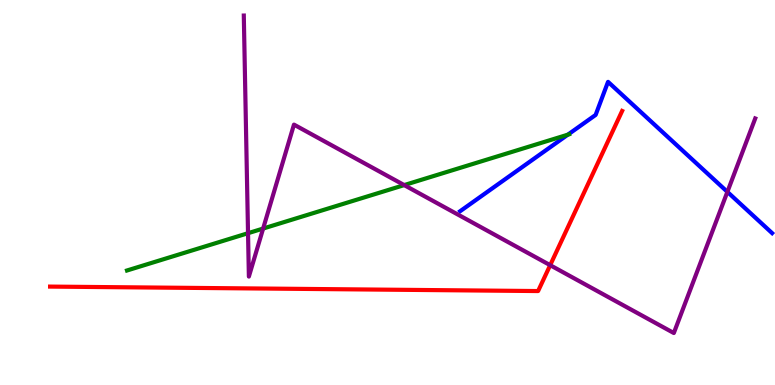[{'lines': ['blue', 'red'], 'intersections': []}, {'lines': ['green', 'red'], 'intersections': []}, {'lines': ['purple', 'red'], 'intersections': [{'x': 7.1, 'y': 3.11}]}, {'lines': ['blue', 'green'], 'intersections': [{'x': 7.33, 'y': 6.5}]}, {'lines': ['blue', 'purple'], 'intersections': [{'x': 9.39, 'y': 5.02}]}, {'lines': ['green', 'purple'], 'intersections': [{'x': 3.2, 'y': 3.94}, {'x': 3.4, 'y': 4.06}, {'x': 5.22, 'y': 5.19}]}]